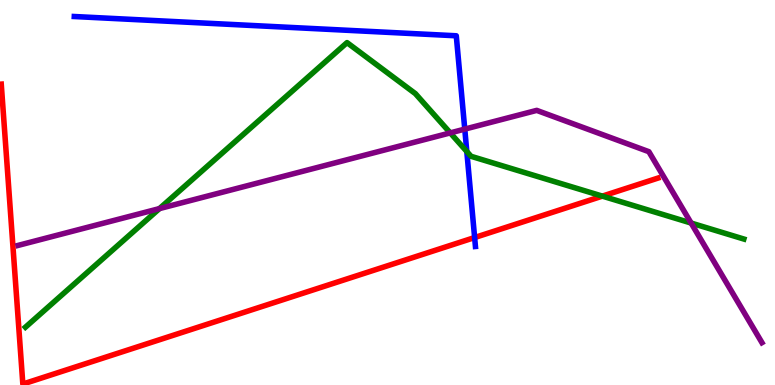[{'lines': ['blue', 'red'], 'intersections': [{'x': 6.12, 'y': 3.83}]}, {'lines': ['green', 'red'], 'intersections': [{'x': 7.77, 'y': 4.91}]}, {'lines': ['purple', 'red'], 'intersections': []}, {'lines': ['blue', 'green'], 'intersections': [{'x': 6.02, 'y': 6.06}]}, {'lines': ['blue', 'purple'], 'intersections': [{'x': 6.0, 'y': 6.65}]}, {'lines': ['green', 'purple'], 'intersections': [{'x': 2.06, 'y': 4.58}, {'x': 5.81, 'y': 6.55}, {'x': 8.92, 'y': 4.21}]}]